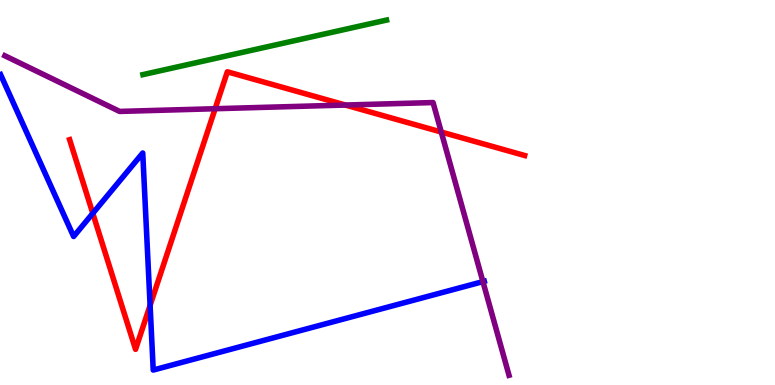[{'lines': ['blue', 'red'], 'intersections': [{'x': 1.2, 'y': 4.46}, {'x': 1.94, 'y': 2.07}]}, {'lines': ['green', 'red'], 'intersections': []}, {'lines': ['purple', 'red'], 'intersections': [{'x': 2.78, 'y': 7.18}, {'x': 4.46, 'y': 7.27}, {'x': 5.69, 'y': 6.57}]}, {'lines': ['blue', 'green'], 'intersections': []}, {'lines': ['blue', 'purple'], 'intersections': [{'x': 6.23, 'y': 2.69}]}, {'lines': ['green', 'purple'], 'intersections': []}]